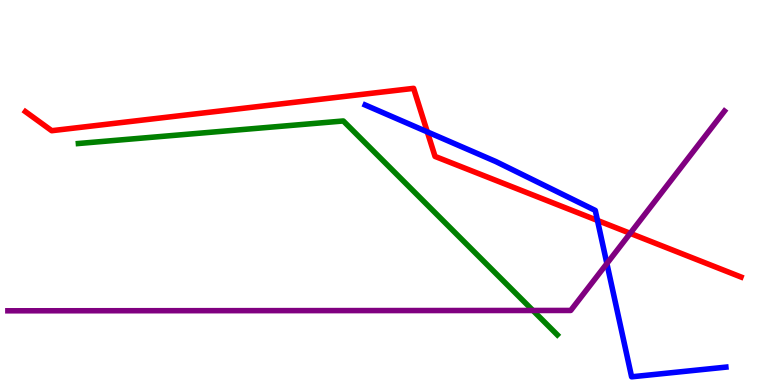[{'lines': ['blue', 'red'], 'intersections': [{'x': 5.51, 'y': 6.57}, {'x': 7.71, 'y': 4.27}]}, {'lines': ['green', 'red'], 'intersections': []}, {'lines': ['purple', 'red'], 'intersections': [{'x': 8.13, 'y': 3.94}]}, {'lines': ['blue', 'green'], 'intersections': []}, {'lines': ['blue', 'purple'], 'intersections': [{'x': 7.83, 'y': 3.15}]}, {'lines': ['green', 'purple'], 'intersections': [{'x': 6.88, 'y': 1.94}]}]